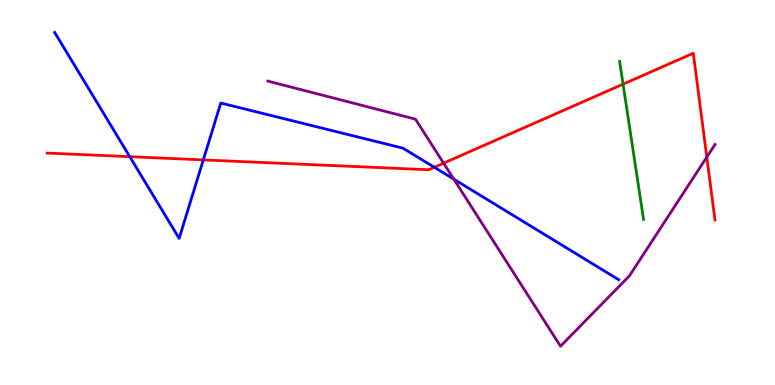[{'lines': ['blue', 'red'], 'intersections': [{'x': 1.67, 'y': 5.93}, {'x': 2.62, 'y': 5.85}, {'x': 5.6, 'y': 5.66}]}, {'lines': ['green', 'red'], 'intersections': [{'x': 8.04, 'y': 7.81}]}, {'lines': ['purple', 'red'], 'intersections': [{'x': 5.72, 'y': 5.76}, {'x': 9.12, 'y': 5.92}]}, {'lines': ['blue', 'green'], 'intersections': []}, {'lines': ['blue', 'purple'], 'intersections': [{'x': 5.86, 'y': 5.35}]}, {'lines': ['green', 'purple'], 'intersections': []}]